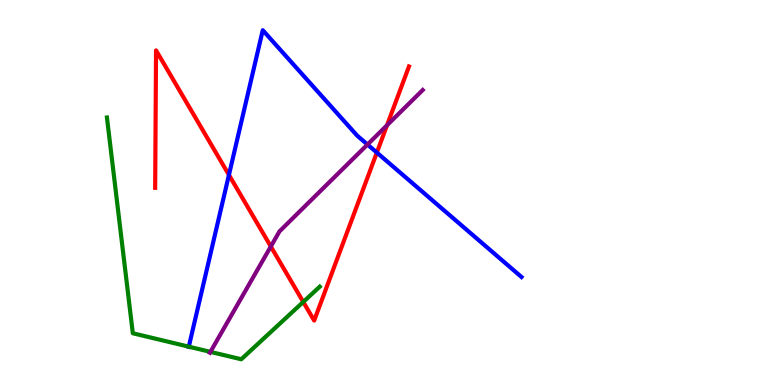[{'lines': ['blue', 'red'], 'intersections': [{'x': 2.95, 'y': 5.46}, {'x': 4.86, 'y': 6.04}]}, {'lines': ['green', 'red'], 'intersections': [{'x': 3.91, 'y': 2.16}]}, {'lines': ['purple', 'red'], 'intersections': [{'x': 3.49, 'y': 3.6}, {'x': 4.99, 'y': 6.75}]}, {'lines': ['blue', 'green'], 'intersections': [{'x': 2.44, 'y': 0.995}]}, {'lines': ['blue', 'purple'], 'intersections': [{'x': 4.74, 'y': 6.25}]}, {'lines': ['green', 'purple'], 'intersections': [{'x': 2.72, 'y': 0.861}]}]